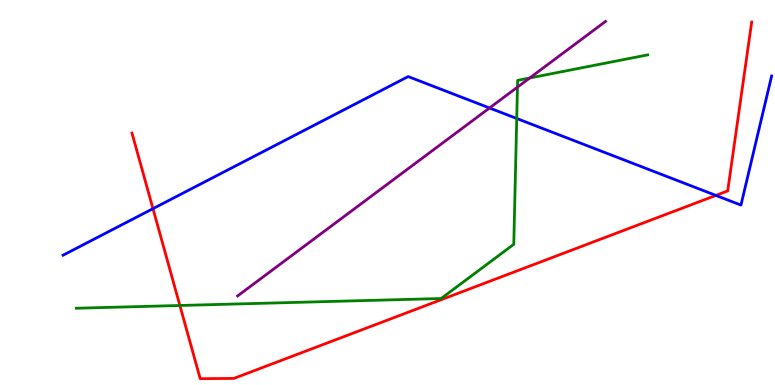[{'lines': ['blue', 'red'], 'intersections': [{'x': 1.97, 'y': 4.58}, {'x': 9.24, 'y': 4.92}]}, {'lines': ['green', 'red'], 'intersections': [{'x': 2.32, 'y': 2.07}]}, {'lines': ['purple', 'red'], 'intersections': []}, {'lines': ['blue', 'green'], 'intersections': [{'x': 6.67, 'y': 6.92}]}, {'lines': ['blue', 'purple'], 'intersections': [{'x': 6.32, 'y': 7.2}]}, {'lines': ['green', 'purple'], 'intersections': [{'x': 6.68, 'y': 7.74}, {'x': 6.84, 'y': 7.97}]}]